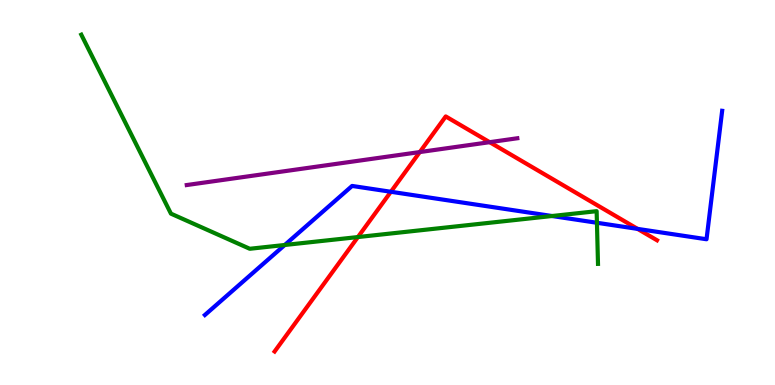[{'lines': ['blue', 'red'], 'intersections': [{'x': 5.04, 'y': 5.02}, {'x': 8.23, 'y': 4.05}]}, {'lines': ['green', 'red'], 'intersections': [{'x': 4.62, 'y': 3.84}]}, {'lines': ['purple', 'red'], 'intersections': [{'x': 5.42, 'y': 6.05}, {'x': 6.32, 'y': 6.31}]}, {'lines': ['blue', 'green'], 'intersections': [{'x': 3.67, 'y': 3.64}, {'x': 7.12, 'y': 4.39}, {'x': 7.7, 'y': 4.21}]}, {'lines': ['blue', 'purple'], 'intersections': []}, {'lines': ['green', 'purple'], 'intersections': []}]